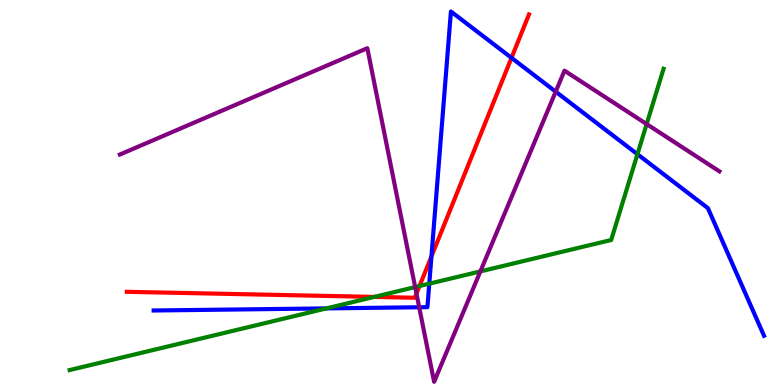[{'lines': ['blue', 'red'], 'intersections': [{'x': 5.57, 'y': 3.34}, {'x': 6.6, 'y': 8.5}]}, {'lines': ['green', 'red'], 'intersections': [{'x': 4.83, 'y': 2.29}, {'x': 5.41, 'y': 2.57}]}, {'lines': ['purple', 'red'], 'intersections': [{'x': 5.37, 'y': 2.37}]}, {'lines': ['blue', 'green'], 'intersections': [{'x': 4.21, 'y': 1.99}, {'x': 5.54, 'y': 2.63}, {'x': 8.22, 'y': 5.99}]}, {'lines': ['blue', 'purple'], 'intersections': [{'x': 5.41, 'y': 2.02}, {'x': 7.17, 'y': 7.62}]}, {'lines': ['green', 'purple'], 'intersections': [{'x': 5.36, 'y': 2.54}, {'x': 6.2, 'y': 2.95}, {'x': 8.34, 'y': 6.78}]}]